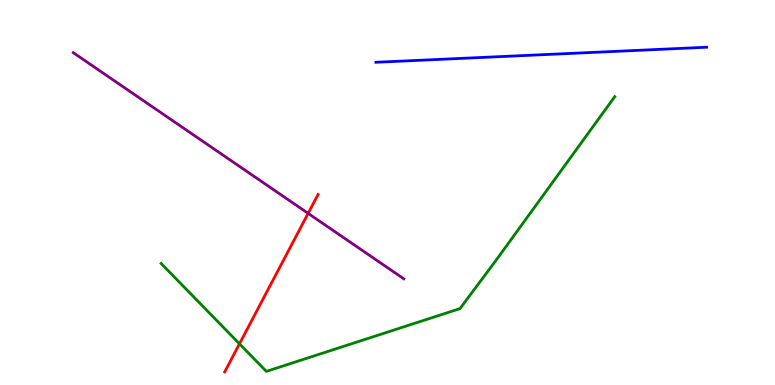[{'lines': ['blue', 'red'], 'intersections': []}, {'lines': ['green', 'red'], 'intersections': [{'x': 3.09, 'y': 1.07}]}, {'lines': ['purple', 'red'], 'intersections': [{'x': 3.98, 'y': 4.46}]}, {'lines': ['blue', 'green'], 'intersections': []}, {'lines': ['blue', 'purple'], 'intersections': []}, {'lines': ['green', 'purple'], 'intersections': []}]